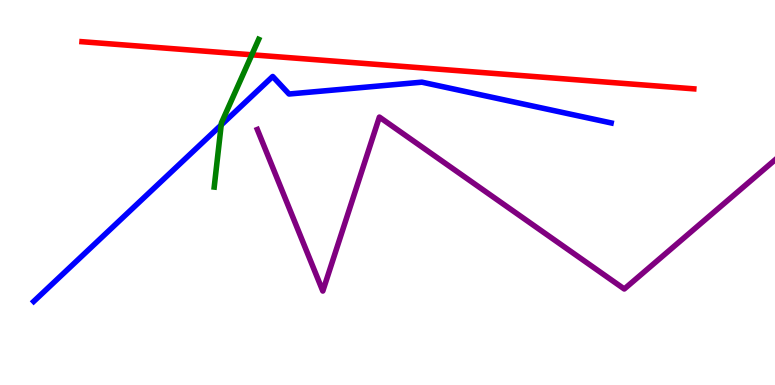[{'lines': ['blue', 'red'], 'intersections': []}, {'lines': ['green', 'red'], 'intersections': [{'x': 3.25, 'y': 8.58}]}, {'lines': ['purple', 'red'], 'intersections': []}, {'lines': ['blue', 'green'], 'intersections': [{'x': 2.85, 'y': 6.75}]}, {'lines': ['blue', 'purple'], 'intersections': []}, {'lines': ['green', 'purple'], 'intersections': []}]